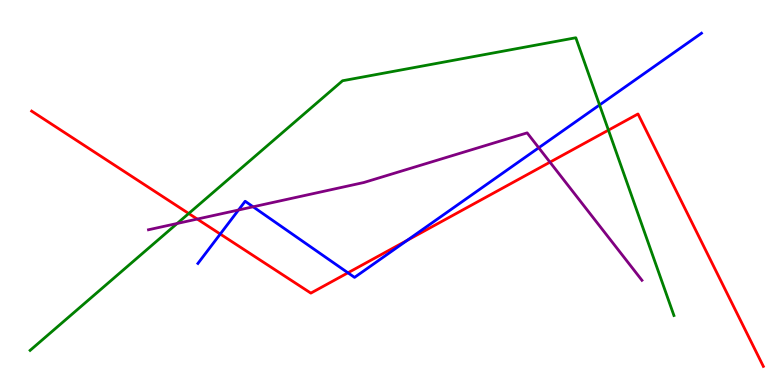[{'lines': ['blue', 'red'], 'intersections': [{'x': 2.84, 'y': 3.92}, {'x': 4.49, 'y': 2.91}, {'x': 5.25, 'y': 3.76}]}, {'lines': ['green', 'red'], 'intersections': [{'x': 2.44, 'y': 4.45}, {'x': 7.85, 'y': 6.62}]}, {'lines': ['purple', 'red'], 'intersections': [{'x': 2.55, 'y': 4.31}, {'x': 7.1, 'y': 5.79}]}, {'lines': ['blue', 'green'], 'intersections': [{'x': 7.74, 'y': 7.27}]}, {'lines': ['blue', 'purple'], 'intersections': [{'x': 3.08, 'y': 4.55}, {'x': 3.27, 'y': 4.63}, {'x': 6.95, 'y': 6.16}]}, {'lines': ['green', 'purple'], 'intersections': [{'x': 2.29, 'y': 4.2}]}]